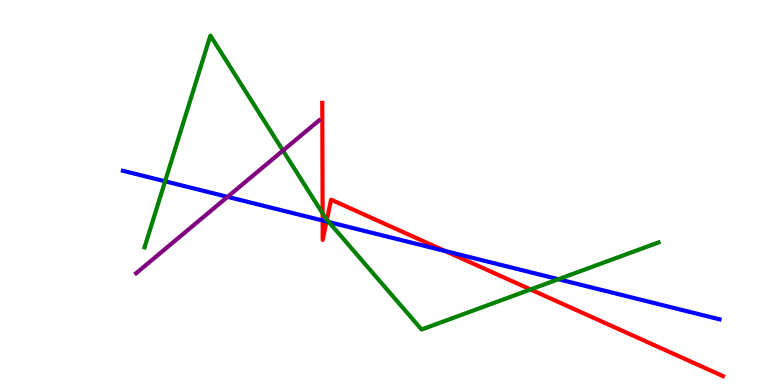[{'lines': ['blue', 'red'], 'intersections': [{'x': 4.16, 'y': 4.27}, {'x': 4.21, 'y': 4.25}, {'x': 5.74, 'y': 3.48}]}, {'lines': ['green', 'red'], 'intersections': [{'x': 4.16, 'y': 4.46}, {'x': 4.22, 'y': 4.29}, {'x': 6.85, 'y': 2.48}]}, {'lines': ['purple', 'red'], 'intersections': []}, {'lines': ['blue', 'green'], 'intersections': [{'x': 2.13, 'y': 5.29}, {'x': 4.24, 'y': 4.23}, {'x': 7.21, 'y': 2.75}]}, {'lines': ['blue', 'purple'], 'intersections': [{'x': 2.94, 'y': 4.89}]}, {'lines': ['green', 'purple'], 'intersections': [{'x': 3.65, 'y': 6.09}]}]